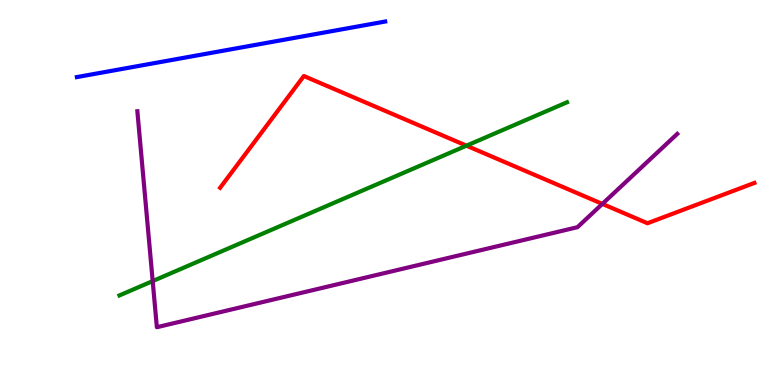[{'lines': ['blue', 'red'], 'intersections': []}, {'lines': ['green', 'red'], 'intersections': [{'x': 6.02, 'y': 6.22}]}, {'lines': ['purple', 'red'], 'intersections': [{'x': 7.77, 'y': 4.7}]}, {'lines': ['blue', 'green'], 'intersections': []}, {'lines': ['blue', 'purple'], 'intersections': []}, {'lines': ['green', 'purple'], 'intersections': [{'x': 1.97, 'y': 2.7}]}]